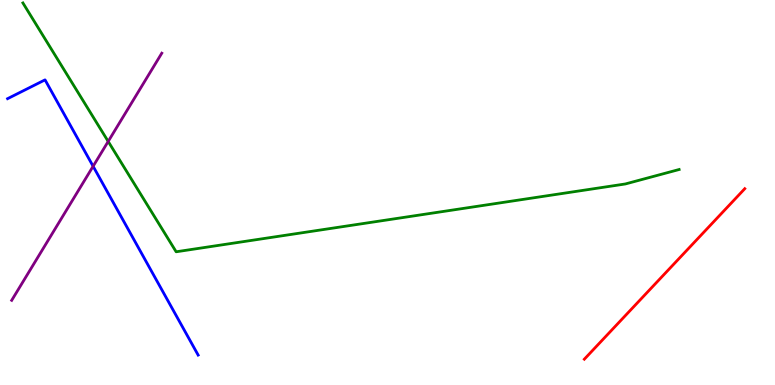[{'lines': ['blue', 'red'], 'intersections': []}, {'lines': ['green', 'red'], 'intersections': []}, {'lines': ['purple', 'red'], 'intersections': []}, {'lines': ['blue', 'green'], 'intersections': []}, {'lines': ['blue', 'purple'], 'intersections': [{'x': 1.2, 'y': 5.68}]}, {'lines': ['green', 'purple'], 'intersections': [{'x': 1.4, 'y': 6.33}]}]